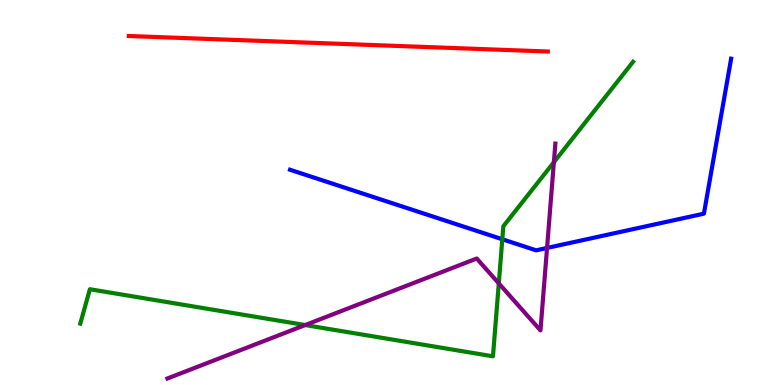[{'lines': ['blue', 'red'], 'intersections': []}, {'lines': ['green', 'red'], 'intersections': []}, {'lines': ['purple', 'red'], 'intersections': []}, {'lines': ['blue', 'green'], 'intersections': [{'x': 6.48, 'y': 3.79}]}, {'lines': ['blue', 'purple'], 'intersections': [{'x': 7.06, 'y': 3.56}]}, {'lines': ['green', 'purple'], 'intersections': [{'x': 3.94, 'y': 1.56}, {'x': 6.44, 'y': 2.64}, {'x': 7.15, 'y': 5.79}]}]